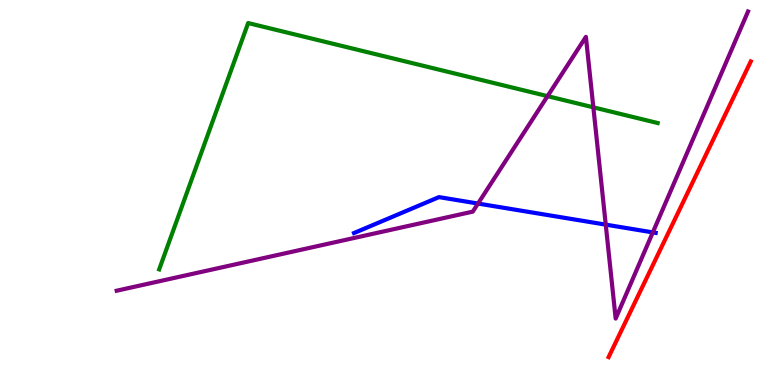[{'lines': ['blue', 'red'], 'intersections': []}, {'lines': ['green', 'red'], 'intersections': []}, {'lines': ['purple', 'red'], 'intersections': []}, {'lines': ['blue', 'green'], 'intersections': []}, {'lines': ['blue', 'purple'], 'intersections': [{'x': 6.17, 'y': 4.71}, {'x': 7.82, 'y': 4.17}, {'x': 8.42, 'y': 3.96}]}, {'lines': ['green', 'purple'], 'intersections': [{'x': 7.07, 'y': 7.5}, {'x': 7.66, 'y': 7.21}]}]